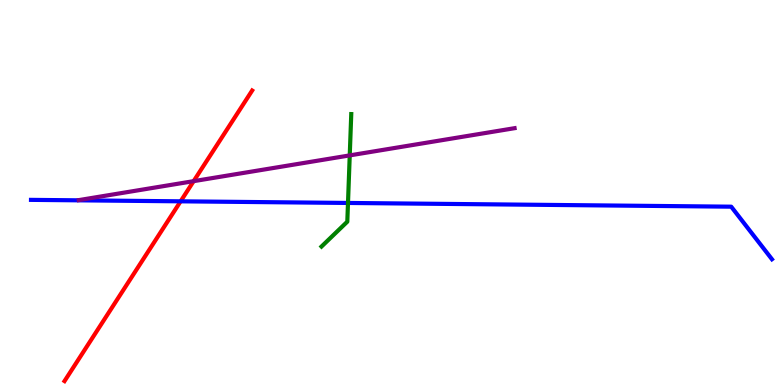[{'lines': ['blue', 'red'], 'intersections': [{'x': 2.33, 'y': 4.77}]}, {'lines': ['green', 'red'], 'intersections': []}, {'lines': ['purple', 'red'], 'intersections': [{'x': 2.5, 'y': 5.29}]}, {'lines': ['blue', 'green'], 'intersections': [{'x': 4.49, 'y': 4.73}]}, {'lines': ['blue', 'purple'], 'intersections': []}, {'lines': ['green', 'purple'], 'intersections': [{'x': 4.51, 'y': 5.96}]}]